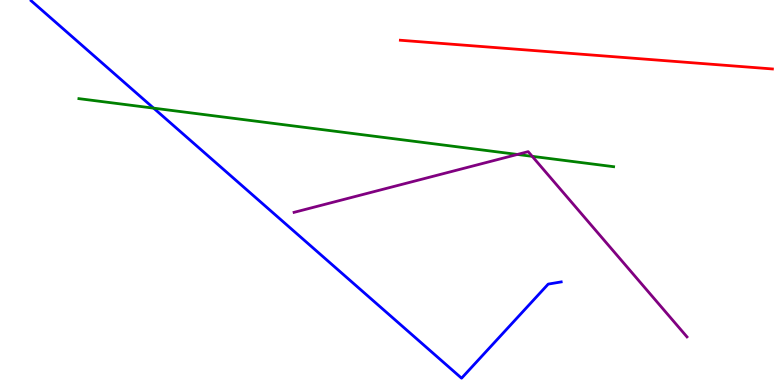[{'lines': ['blue', 'red'], 'intersections': []}, {'lines': ['green', 'red'], 'intersections': []}, {'lines': ['purple', 'red'], 'intersections': []}, {'lines': ['blue', 'green'], 'intersections': [{'x': 1.98, 'y': 7.19}]}, {'lines': ['blue', 'purple'], 'intersections': []}, {'lines': ['green', 'purple'], 'intersections': [{'x': 6.68, 'y': 5.99}, {'x': 6.87, 'y': 5.94}]}]